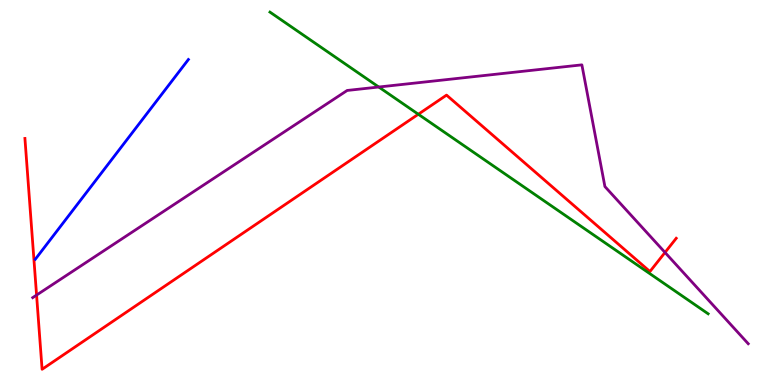[{'lines': ['blue', 'red'], 'intersections': []}, {'lines': ['green', 'red'], 'intersections': [{'x': 5.4, 'y': 7.03}]}, {'lines': ['purple', 'red'], 'intersections': [{'x': 0.472, 'y': 2.34}, {'x': 8.58, 'y': 3.44}]}, {'lines': ['blue', 'green'], 'intersections': []}, {'lines': ['blue', 'purple'], 'intersections': []}, {'lines': ['green', 'purple'], 'intersections': [{'x': 4.89, 'y': 7.74}]}]